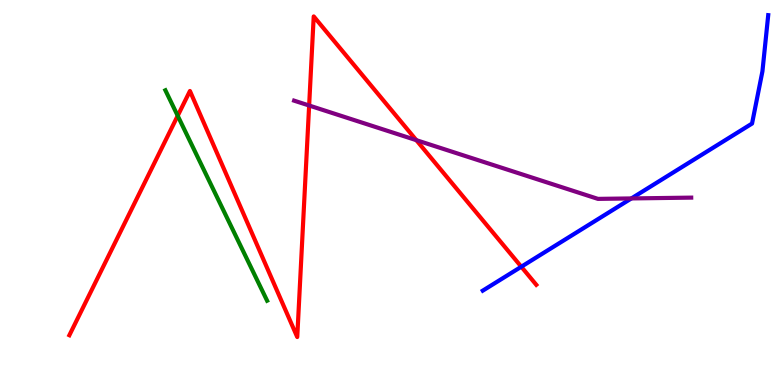[{'lines': ['blue', 'red'], 'intersections': [{'x': 6.73, 'y': 3.07}]}, {'lines': ['green', 'red'], 'intersections': [{'x': 2.29, 'y': 6.99}]}, {'lines': ['purple', 'red'], 'intersections': [{'x': 3.99, 'y': 7.26}, {'x': 5.37, 'y': 6.36}]}, {'lines': ['blue', 'green'], 'intersections': []}, {'lines': ['blue', 'purple'], 'intersections': [{'x': 8.15, 'y': 4.85}]}, {'lines': ['green', 'purple'], 'intersections': []}]